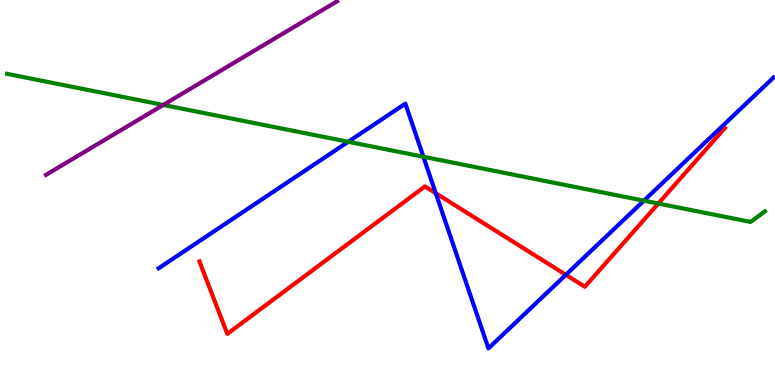[{'lines': ['blue', 'red'], 'intersections': [{'x': 5.62, 'y': 4.98}, {'x': 7.3, 'y': 2.86}]}, {'lines': ['green', 'red'], 'intersections': [{'x': 8.49, 'y': 4.71}]}, {'lines': ['purple', 'red'], 'intersections': []}, {'lines': ['blue', 'green'], 'intersections': [{'x': 4.49, 'y': 6.32}, {'x': 5.46, 'y': 5.93}, {'x': 8.31, 'y': 4.79}]}, {'lines': ['blue', 'purple'], 'intersections': []}, {'lines': ['green', 'purple'], 'intersections': [{'x': 2.11, 'y': 7.27}]}]